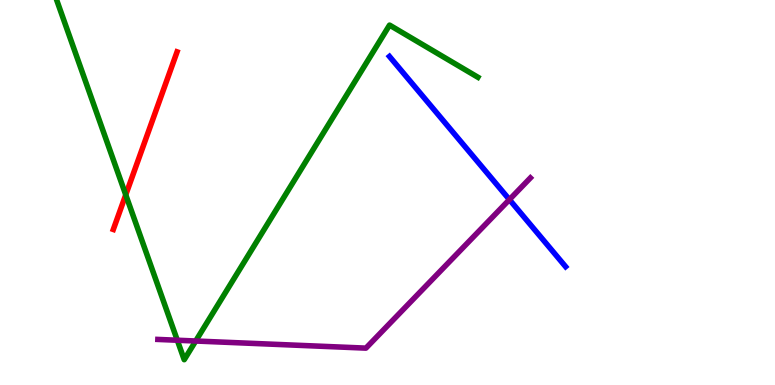[{'lines': ['blue', 'red'], 'intersections': []}, {'lines': ['green', 'red'], 'intersections': [{'x': 1.62, 'y': 4.94}]}, {'lines': ['purple', 'red'], 'intersections': []}, {'lines': ['blue', 'green'], 'intersections': []}, {'lines': ['blue', 'purple'], 'intersections': [{'x': 6.57, 'y': 4.82}]}, {'lines': ['green', 'purple'], 'intersections': [{'x': 2.29, 'y': 1.16}, {'x': 2.53, 'y': 1.14}]}]